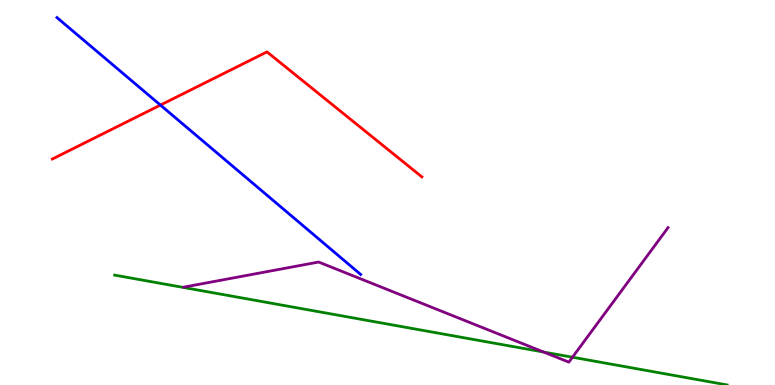[{'lines': ['blue', 'red'], 'intersections': [{'x': 2.07, 'y': 7.27}]}, {'lines': ['green', 'red'], 'intersections': []}, {'lines': ['purple', 'red'], 'intersections': []}, {'lines': ['blue', 'green'], 'intersections': []}, {'lines': ['blue', 'purple'], 'intersections': []}, {'lines': ['green', 'purple'], 'intersections': [{'x': 7.01, 'y': 0.856}, {'x': 7.39, 'y': 0.722}]}]